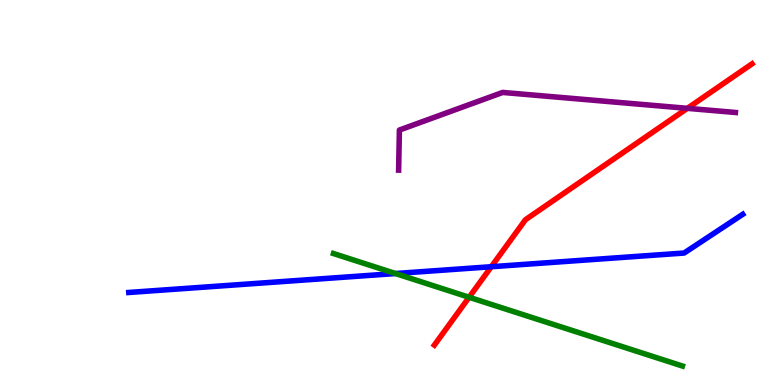[{'lines': ['blue', 'red'], 'intersections': [{'x': 6.34, 'y': 3.07}]}, {'lines': ['green', 'red'], 'intersections': [{'x': 6.05, 'y': 2.28}]}, {'lines': ['purple', 'red'], 'intersections': [{'x': 8.87, 'y': 7.19}]}, {'lines': ['blue', 'green'], 'intersections': [{'x': 5.1, 'y': 2.9}]}, {'lines': ['blue', 'purple'], 'intersections': []}, {'lines': ['green', 'purple'], 'intersections': []}]